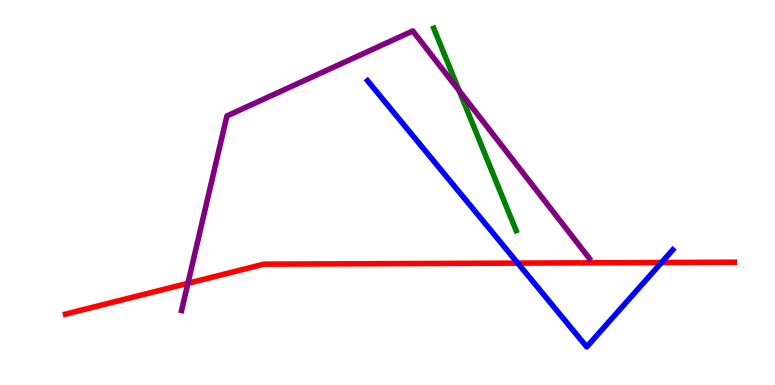[{'lines': ['blue', 'red'], 'intersections': [{'x': 6.68, 'y': 3.17}, {'x': 8.54, 'y': 3.18}]}, {'lines': ['green', 'red'], 'intersections': []}, {'lines': ['purple', 'red'], 'intersections': [{'x': 2.42, 'y': 2.64}]}, {'lines': ['blue', 'green'], 'intersections': []}, {'lines': ['blue', 'purple'], 'intersections': []}, {'lines': ['green', 'purple'], 'intersections': [{'x': 5.92, 'y': 7.64}]}]